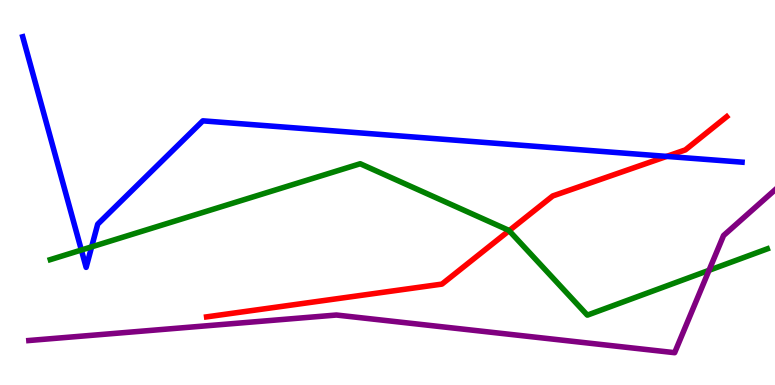[{'lines': ['blue', 'red'], 'intersections': [{'x': 8.6, 'y': 5.94}]}, {'lines': ['green', 'red'], 'intersections': [{'x': 6.57, 'y': 4.01}]}, {'lines': ['purple', 'red'], 'intersections': []}, {'lines': ['blue', 'green'], 'intersections': [{'x': 1.05, 'y': 3.51}, {'x': 1.18, 'y': 3.59}]}, {'lines': ['blue', 'purple'], 'intersections': []}, {'lines': ['green', 'purple'], 'intersections': [{'x': 9.15, 'y': 2.98}]}]